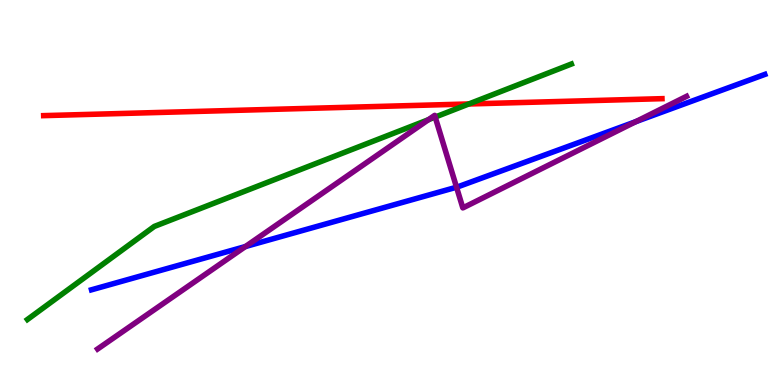[{'lines': ['blue', 'red'], 'intersections': []}, {'lines': ['green', 'red'], 'intersections': [{'x': 6.05, 'y': 7.3}]}, {'lines': ['purple', 'red'], 'intersections': []}, {'lines': ['blue', 'green'], 'intersections': []}, {'lines': ['blue', 'purple'], 'intersections': [{'x': 3.17, 'y': 3.6}, {'x': 5.89, 'y': 5.14}, {'x': 8.2, 'y': 6.84}]}, {'lines': ['green', 'purple'], 'intersections': [{'x': 5.53, 'y': 6.89}, {'x': 5.62, 'y': 6.96}]}]